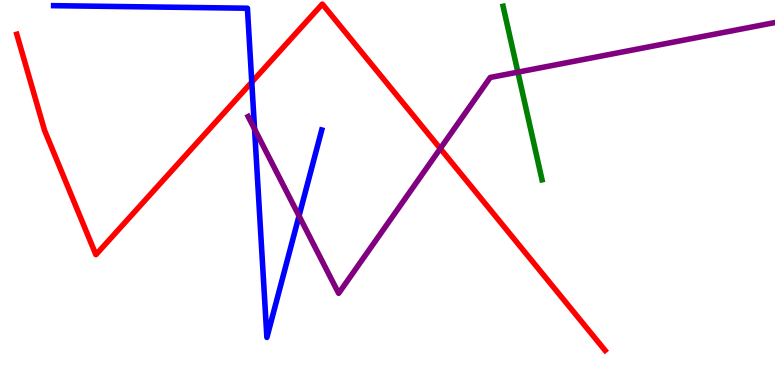[{'lines': ['blue', 'red'], 'intersections': [{'x': 3.25, 'y': 7.87}]}, {'lines': ['green', 'red'], 'intersections': []}, {'lines': ['purple', 'red'], 'intersections': [{'x': 5.68, 'y': 6.14}]}, {'lines': ['blue', 'green'], 'intersections': []}, {'lines': ['blue', 'purple'], 'intersections': [{'x': 3.28, 'y': 6.65}, {'x': 3.86, 'y': 4.39}]}, {'lines': ['green', 'purple'], 'intersections': [{'x': 6.68, 'y': 8.13}]}]